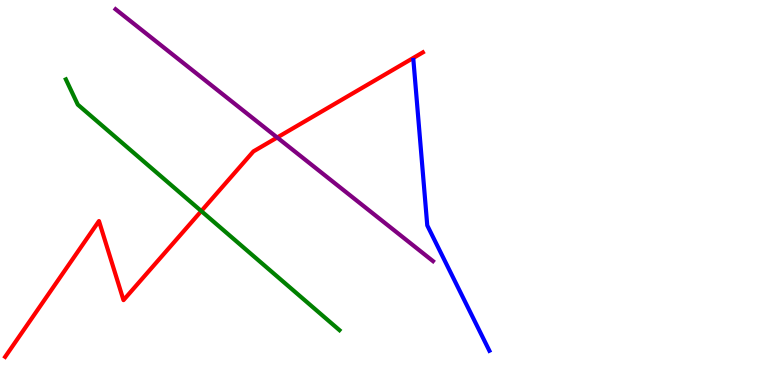[{'lines': ['blue', 'red'], 'intersections': []}, {'lines': ['green', 'red'], 'intersections': [{'x': 2.6, 'y': 4.52}]}, {'lines': ['purple', 'red'], 'intersections': [{'x': 3.58, 'y': 6.43}]}, {'lines': ['blue', 'green'], 'intersections': []}, {'lines': ['blue', 'purple'], 'intersections': []}, {'lines': ['green', 'purple'], 'intersections': []}]